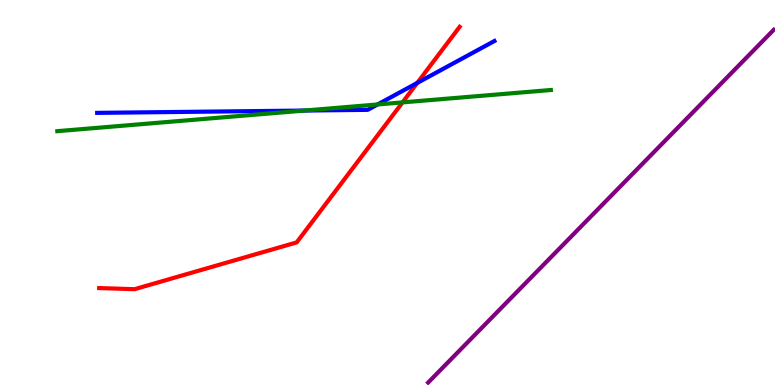[{'lines': ['blue', 'red'], 'intersections': [{'x': 5.38, 'y': 7.85}]}, {'lines': ['green', 'red'], 'intersections': [{'x': 5.19, 'y': 7.34}]}, {'lines': ['purple', 'red'], 'intersections': []}, {'lines': ['blue', 'green'], 'intersections': [{'x': 3.93, 'y': 7.13}, {'x': 4.87, 'y': 7.29}]}, {'lines': ['blue', 'purple'], 'intersections': []}, {'lines': ['green', 'purple'], 'intersections': []}]